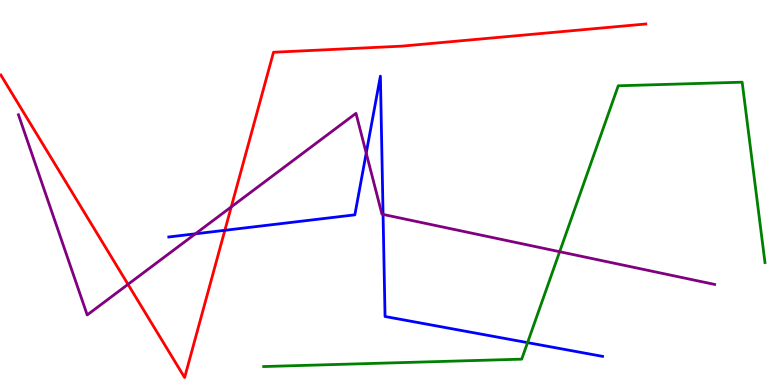[{'lines': ['blue', 'red'], 'intersections': [{'x': 2.9, 'y': 4.02}]}, {'lines': ['green', 'red'], 'intersections': []}, {'lines': ['purple', 'red'], 'intersections': [{'x': 1.65, 'y': 2.61}, {'x': 2.98, 'y': 4.63}]}, {'lines': ['blue', 'green'], 'intersections': [{'x': 6.81, 'y': 1.1}]}, {'lines': ['blue', 'purple'], 'intersections': [{'x': 2.52, 'y': 3.93}, {'x': 4.73, 'y': 6.02}, {'x': 4.94, 'y': 4.43}]}, {'lines': ['green', 'purple'], 'intersections': [{'x': 7.22, 'y': 3.46}]}]